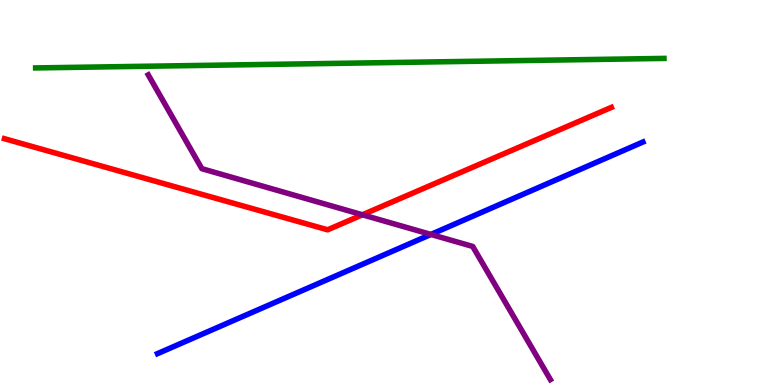[{'lines': ['blue', 'red'], 'intersections': []}, {'lines': ['green', 'red'], 'intersections': []}, {'lines': ['purple', 'red'], 'intersections': [{'x': 4.68, 'y': 4.42}]}, {'lines': ['blue', 'green'], 'intersections': []}, {'lines': ['blue', 'purple'], 'intersections': [{'x': 5.56, 'y': 3.91}]}, {'lines': ['green', 'purple'], 'intersections': []}]